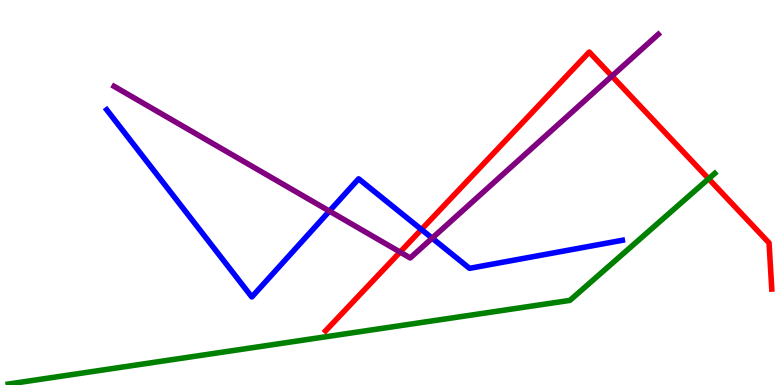[{'lines': ['blue', 'red'], 'intersections': [{'x': 5.44, 'y': 4.04}]}, {'lines': ['green', 'red'], 'intersections': [{'x': 9.14, 'y': 5.36}]}, {'lines': ['purple', 'red'], 'intersections': [{'x': 5.16, 'y': 3.45}, {'x': 7.9, 'y': 8.02}]}, {'lines': ['blue', 'green'], 'intersections': []}, {'lines': ['blue', 'purple'], 'intersections': [{'x': 4.25, 'y': 4.52}, {'x': 5.58, 'y': 3.81}]}, {'lines': ['green', 'purple'], 'intersections': []}]